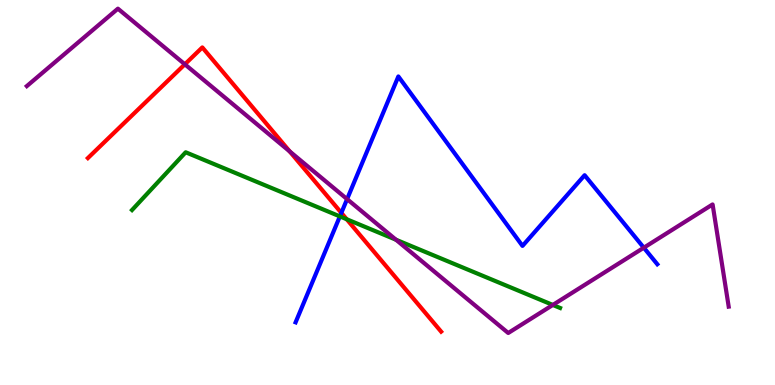[{'lines': ['blue', 'red'], 'intersections': [{'x': 4.4, 'y': 4.47}]}, {'lines': ['green', 'red'], 'intersections': [{'x': 4.47, 'y': 4.31}]}, {'lines': ['purple', 'red'], 'intersections': [{'x': 2.39, 'y': 8.33}, {'x': 3.74, 'y': 6.07}]}, {'lines': ['blue', 'green'], 'intersections': [{'x': 4.39, 'y': 4.38}]}, {'lines': ['blue', 'purple'], 'intersections': [{'x': 4.48, 'y': 4.83}, {'x': 8.31, 'y': 3.57}]}, {'lines': ['green', 'purple'], 'intersections': [{'x': 5.11, 'y': 3.77}, {'x': 7.13, 'y': 2.08}]}]